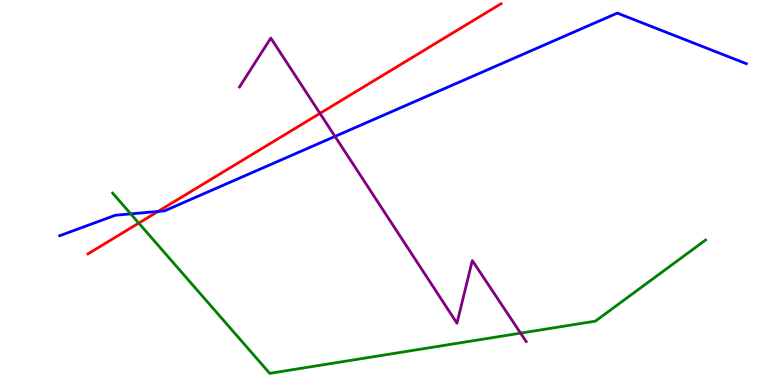[{'lines': ['blue', 'red'], 'intersections': [{'x': 2.04, 'y': 4.51}]}, {'lines': ['green', 'red'], 'intersections': [{'x': 1.79, 'y': 4.21}]}, {'lines': ['purple', 'red'], 'intersections': [{'x': 4.13, 'y': 7.06}]}, {'lines': ['blue', 'green'], 'intersections': [{'x': 1.69, 'y': 4.44}]}, {'lines': ['blue', 'purple'], 'intersections': [{'x': 4.32, 'y': 6.46}]}, {'lines': ['green', 'purple'], 'intersections': [{'x': 6.72, 'y': 1.35}]}]